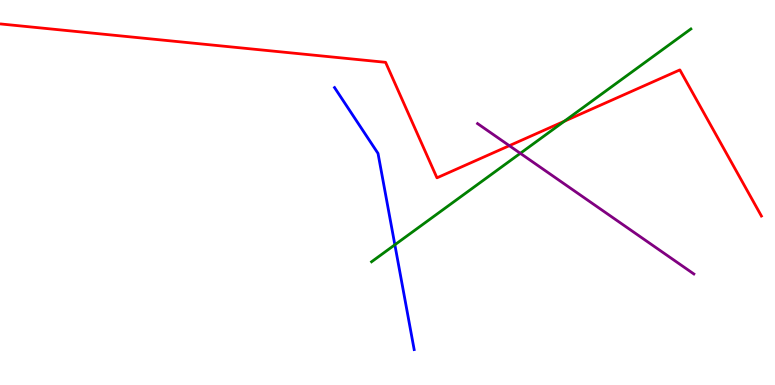[{'lines': ['blue', 'red'], 'intersections': []}, {'lines': ['green', 'red'], 'intersections': [{'x': 7.28, 'y': 6.85}]}, {'lines': ['purple', 'red'], 'intersections': [{'x': 6.57, 'y': 6.22}]}, {'lines': ['blue', 'green'], 'intersections': [{'x': 5.09, 'y': 3.64}]}, {'lines': ['blue', 'purple'], 'intersections': []}, {'lines': ['green', 'purple'], 'intersections': [{'x': 6.71, 'y': 6.02}]}]